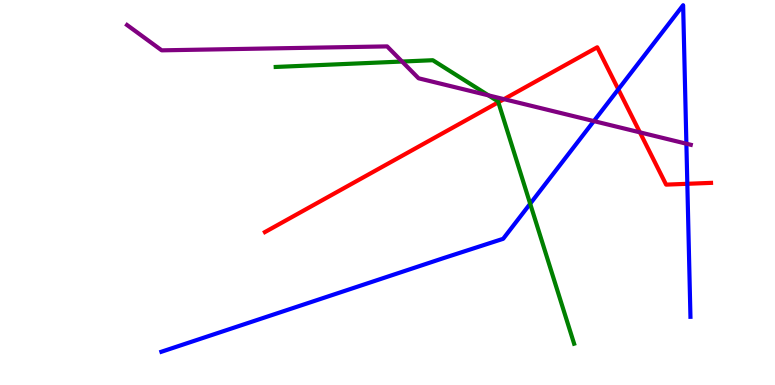[{'lines': ['blue', 'red'], 'intersections': [{'x': 7.98, 'y': 7.68}, {'x': 8.87, 'y': 5.23}]}, {'lines': ['green', 'red'], 'intersections': [{'x': 6.43, 'y': 7.34}]}, {'lines': ['purple', 'red'], 'intersections': [{'x': 6.5, 'y': 7.42}, {'x': 8.26, 'y': 6.56}]}, {'lines': ['blue', 'green'], 'intersections': [{'x': 6.84, 'y': 4.71}]}, {'lines': ['blue', 'purple'], 'intersections': [{'x': 7.66, 'y': 6.85}, {'x': 8.86, 'y': 6.27}]}, {'lines': ['green', 'purple'], 'intersections': [{'x': 5.19, 'y': 8.4}, {'x': 6.3, 'y': 7.52}]}]